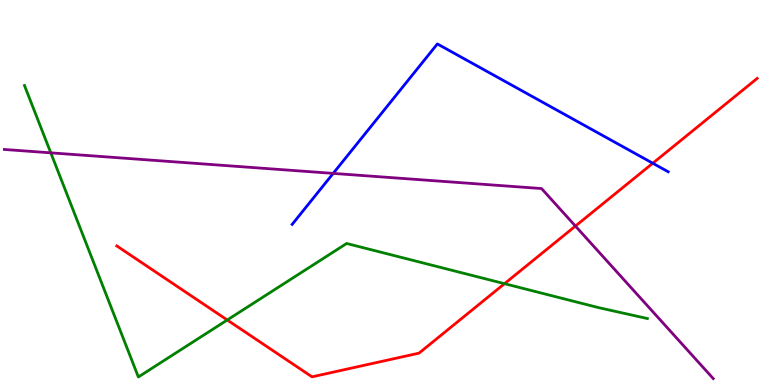[{'lines': ['blue', 'red'], 'intersections': [{'x': 8.42, 'y': 5.76}]}, {'lines': ['green', 'red'], 'intersections': [{'x': 2.93, 'y': 1.69}, {'x': 6.51, 'y': 2.63}]}, {'lines': ['purple', 'red'], 'intersections': [{'x': 7.42, 'y': 4.13}]}, {'lines': ['blue', 'green'], 'intersections': []}, {'lines': ['blue', 'purple'], 'intersections': [{'x': 4.3, 'y': 5.5}]}, {'lines': ['green', 'purple'], 'intersections': [{'x': 0.655, 'y': 6.03}]}]